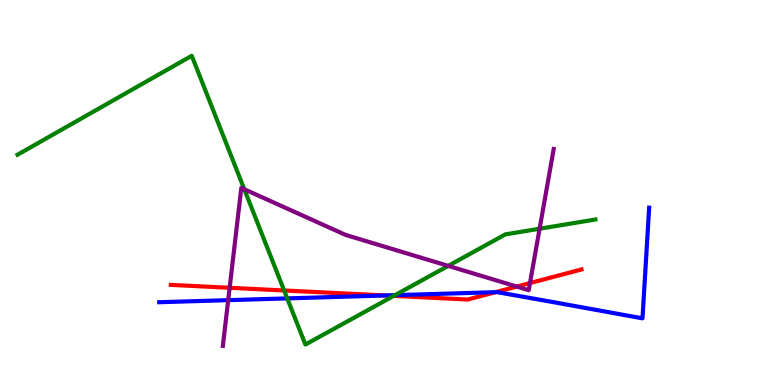[{'lines': ['blue', 'red'], 'intersections': [{'x': 4.97, 'y': 2.33}, {'x': 6.39, 'y': 2.41}]}, {'lines': ['green', 'red'], 'intersections': [{'x': 3.67, 'y': 2.46}, {'x': 5.08, 'y': 2.31}]}, {'lines': ['purple', 'red'], 'intersections': [{'x': 2.96, 'y': 2.53}, {'x': 6.67, 'y': 2.56}, {'x': 6.84, 'y': 2.65}]}, {'lines': ['blue', 'green'], 'intersections': [{'x': 3.71, 'y': 2.25}, {'x': 5.1, 'y': 2.33}]}, {'lines': ['blue', 'purple'], 'intersections': [{'x': 2.94, 'y': 2.2}]}, {'lines': ['green', 'purple'], 'intersections': [{'x': 3.15, 'y': 5.08}, {'x': 5.78, 'y': 3.09}, {'x': 6.96, 'y': 4.06}]}]